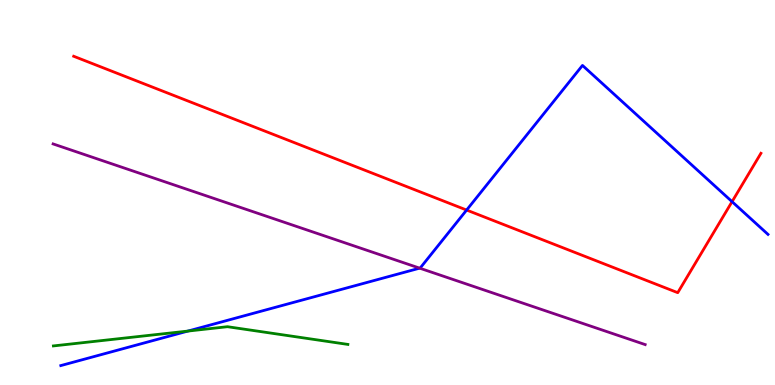[{'lines': ['blue', 'red'], 'intersections': [{'x': 6.02, 'y': 4.54}, {'x': 9.45, 'y': 4.76}]}, {'lines': ['green', 'red'], 'intersections': []}, {'lines': ['purple', 'red'], 'intersections': []}, {'lines': ['blue', 'green'], 'intersections': [{'x': 2.42, 'y': 1.4}]}, {'lines': ['blue', 'purple'], 'intersections': [{'x': 5.41, 'y': 3.03}]}, {'lines': ['green', 'purple'], 'intersections': []}]